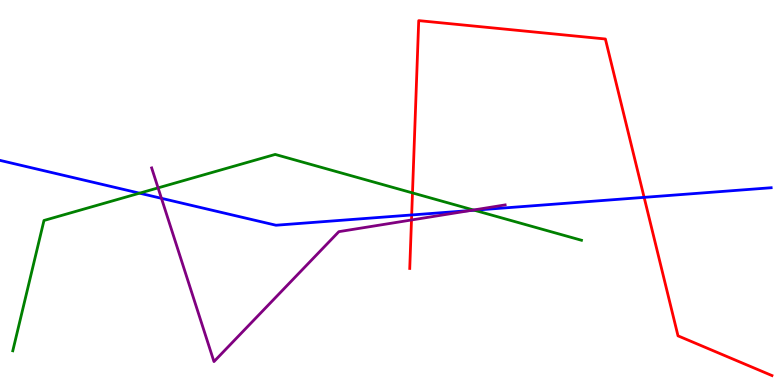[{'lines': ['blue', 'red'], 'intersections': [{'x': 5.31, 'y': 4.42}, {'x': 8.31, 'y': 4.87}]}, {'lines': ['green', 'red'], 'intersections': [{'x': 5.32, 'y': 4.99}]}, {'lines': ['purple', 'red'], 'intersections': [{'x': 5.31, 'y': 4.29}]}, {'lines': ['blue', 'green'], 'intersections': [{'x': 1.8, 'y': 4.98}, {'x': 6.12, 'y': 4.54}]}, {'lines': ['blue', 'purple'], 'intersections': [{'x': 2.08, 'y': 4.85}, {'x': 6.07, 'y': 4.53}]}, {'lines': ['green', 'purple'], 'intersections': [{'x': 2.04, 'y': 5.12}, {'x': 6.11, 'y': 4.55}]}]